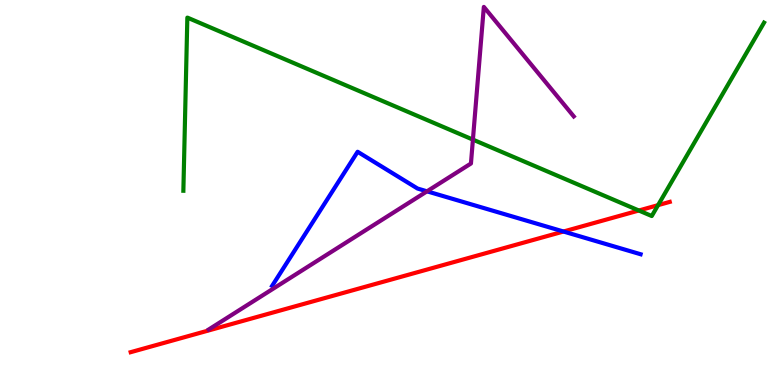[{'lines': ['blue', 'red'], 'intersections': [{'x': 7.27, 'y': 3.99}]}, {'lines': ['green', 'red'], 'intersections': [{'x': 8.24, 'y': 4.53}, {'x': 8.49, 'y': 4.67}]}, {'lines': ['purple', 'red'], 'intersections': []}, {'lines': ['blue', 'green'], 'intersections': []}, {'lines': ['blue', 'purple'], 'intersections': [{'x': 5.51, 'y': 5.03}]}, {'lines': ['green', 'purple'], 'intersections': [{'x': 6.1, 'y': 6.37}]}]